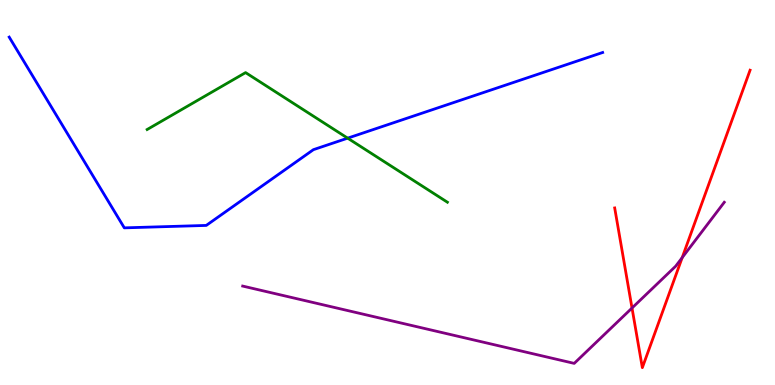[{'lines': ['blue', 'red'], 'intersections': []}, {'lines': ['green', 'red'], 'intersections': []}, {'lines': ['purple', 'red'], 'intersections': [{'x': 8.16, 'y': 2.0}, {'x': 8.8, 'y': 3.31}]}, {'lines': ['blue', 'green'], 'intersections': [{'x': 4.49, 'y': 6.41}]}, {'lines': ['blue', 'purple'], 'intersections': []}, {'lines': ['green', 'purple'], 'intersections': []}]